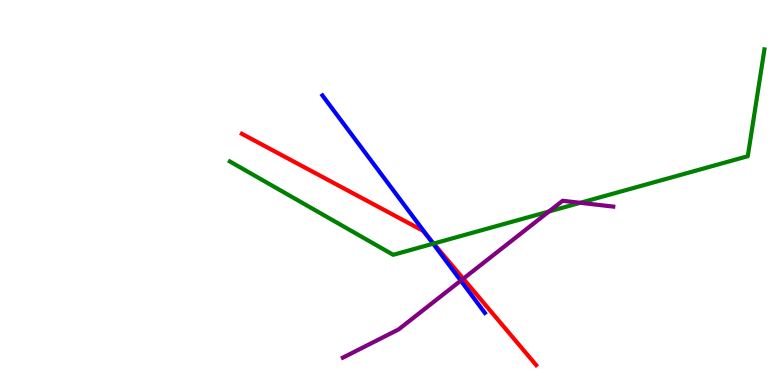[{'lines': ['blue', 'red'], 'intersections': [{'x': 5.53, 'y': 3.84}]}, {'lines': ['green', 'red'], 'intersections': [{'x': 5.6, 'y': 3.67}]}, {'lines': ['purple', 'red'], 'intersections': [{'x': 5.98, 'y': 2.76}]}, {'lines': ['blue', 'green'], 'intersections': [{'x': 5.59, 'y': 3.67}]}, {'lines': ['blue', 'purple'], 'intersections': [{'x': 5.95, 'y': 2.71}]}, {'lines': ['green', 'purple'], 'intersections': [{'x': 7.08, 'y': 4.51}, {'x': 7.49, 'y': 4.73}]}]